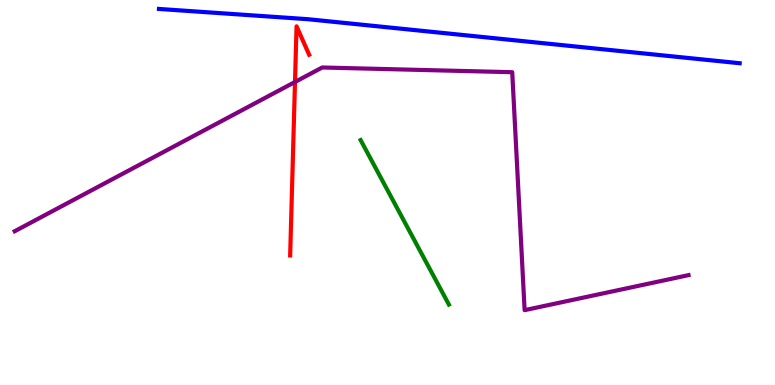[{'lines': ['blue', 'red'], 'intersections': []}, {'lines': ['green', 'red'], 'intersections': []}, {'lines': ['purple', 'red'], 'intersections': [{'x': 3.81, 'y': 7.87}]}, {'lines': ['blue', 'green'], 'intersections': []}, {'lines': ['blue', 'purple'], 'intersections': []}, {'lines': ['green', 'purple'], 'intersections': []}]